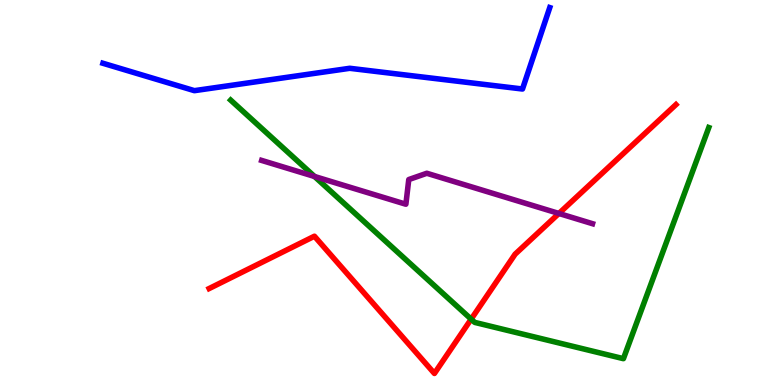[{'lines': ['blue', 'red'], 'intersections': []}, {'lines': ['green', 'red'], 'intersections': [{'x': 6.08, 'y': 1.71}]}, {'lines': ['purple', 'red'], 'intersections': [{'x': 7.21, 'y': 4.46}]}, {'lines': ['blue', 'green'], 'intersections': []}, {'lines': ['blue', 'purple'], 'intersections': []}, {'lines': ['green', 'purple'], 'intersections': [{'x': 4.06, 'y': 5.42}]}]